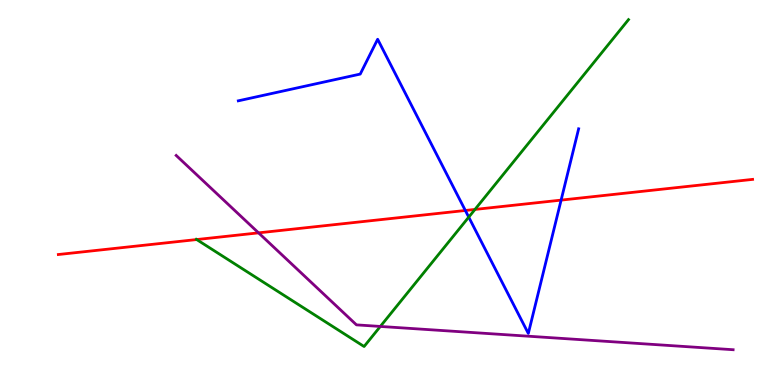[{'lines': ['blue', 'red'], 'intersections': [{'x': 6.0, 'y': 4.53}, {'x': 7.24, 'y': 4.8}]}, {'lines': ['green', 'red'], 'intersections': [{'x': 2.54, 'y': 3.78}, {'x': 6.13, 'y': 4.56}]}, {'lines': ['purple', 'red'], 'intersections': [{'x': 3.34, 'y': 3.95}]}, {'lines': ['blue', 'green'], 'intersections': [{'x': 6.05, 'y': 4.36}]}, {'lines': ['blue', 'purple'], 'intersections': []}, {'lines': ['green', 'purple'], 'intersections': [{'x': 4.91, 'y': 1.52}]}]